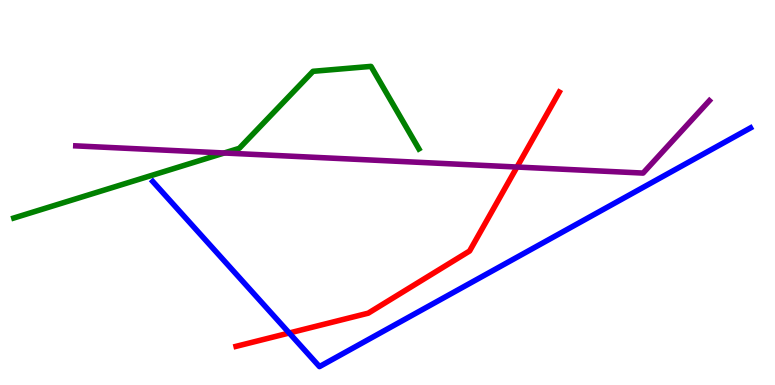[{'lines': ['blue', 'red'], 'intersections': [{'x': 3.73, 'y': 1.35}]}, {'lines': ['green', 'red'], 'intersections': []}, {'lines': ['purple', 'red'], 'intersections': [{'x': 6.67, 'y': 5.66}]}, {'lines': ['blue', 'green'], 'intersections': []}, {'lines': ['blue', 'purple'], 'intersections': []}, {'lines': ['green', 'purple'], 'intersections': [{'x': 2.89, 'y': 6.03}]}]